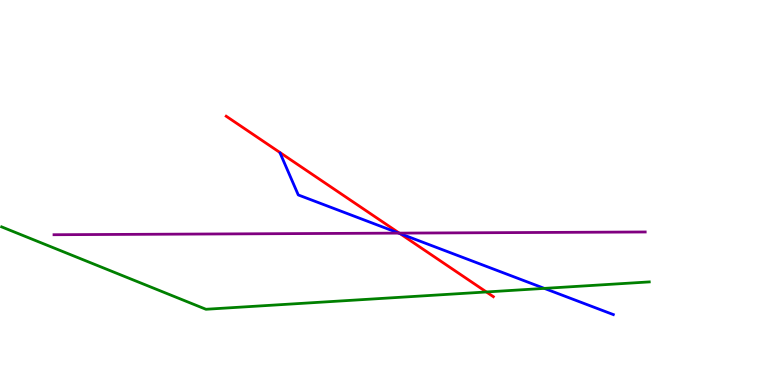[{'lines': ['blue', 'red'], 'intersections': [{'x': 5.16, 'y': 3.93}]}, {'lines': ['green', 'red'], 'intersections': [{'x': 6.28, 'y': 2.42}]}, {'lines': ['purple', 'red'], 'intersections': [{'x': 5.15, 'y': 3.94}]}, {'lines': ['blue', 'green'], 'intersections': [{'x': 7.02, 'y': 2.51}]}, {'lines': ['blue', 'purple'], 'intersections': [{'x': 5.15, 'y': 3.94}]}, {'lines': ['green', 'purple'], 'intersections': []}]